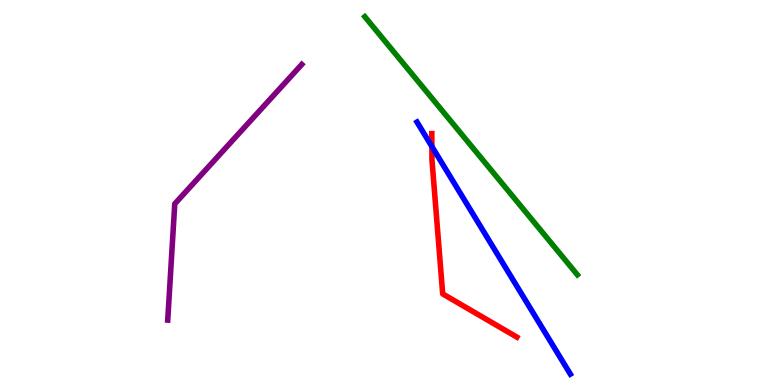[{'lines': ['blue', 'red'], 'intersections': [{'x': 5.57, 'y': 6.19}]}, {'lines': ['green', 'red'], 'intersections': []}, {'lines': ['purple', 'red'], 'intersections': []}, {'lines': ['blue', 'green'], 'intersections': []}, {'lines': ['blue', 'purple'], 'intersections': []}, {'lines': ['green', 'purple'], 'intersections': []}]